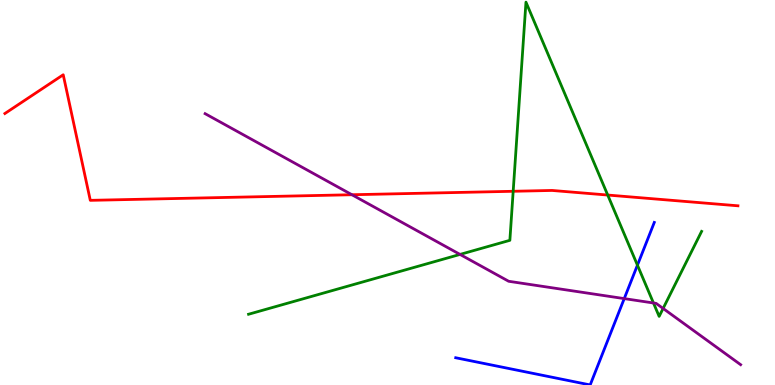[{'lines': ['blue', 'red'], 'intersections': []}, {'lines': ['green', 'red'], 'intersections': [{'x': 6.62, 'y': 5.03}, {'x': 7.84, 'y': 4.93}]}, {'lines': ['purple', 'red'], 'intersections': [{'x': 4.54, 'y': 4.94}]}, {'lines': ['blue', 'green'], 'intersections': [{'x': 8.22, 'y': 3.11}]}, {'lines': ['blue', 'purple'], 'intersections': [{'x': 8.05, 'y': 2.24}]}, {'lines': ['green', 'purple'], 'intersections': [{'x': 5.94, 'y': 3.39}, {'x': 8.43, 'y': 2.13}, {'x': 8.56, 'y': 1.99}]}]